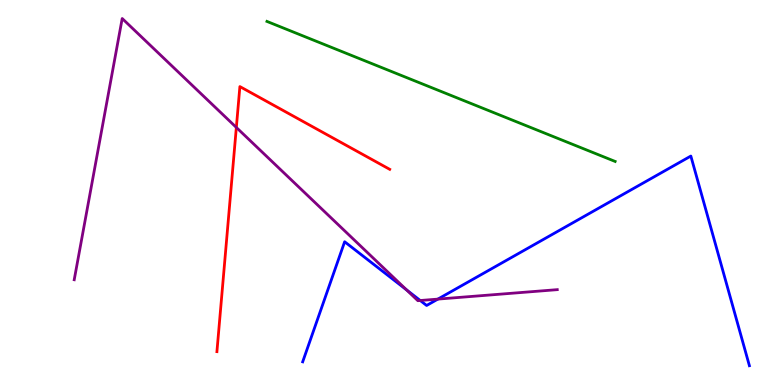[{'lines': ['blue', 'red'], 'intersections': []}, {'lines': ['green', 'red'], 'intersections': []}, {'lines': ['purple', 'red'], 'intersections': [{'x': 3.05, 'y': 6.69}]}, {'lines': ['blue', 'green'], 'intersections': []}, {'lines': ['blue', 'purple'], 'intersections': [{'x': 5.24, 'y': 2.47}, {'x': 5.42, 'y': 2.19}, {'x': 5.65, 'y': 2.23}]}, {'lines': ['green', 'purple'], 'intersections': []}]